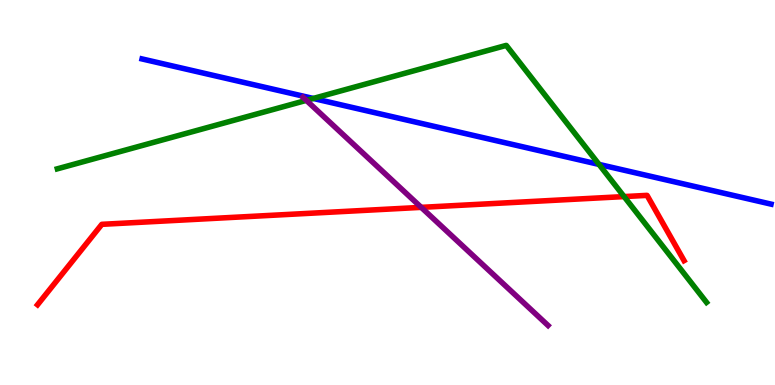[{'lines': ['blue', 'red'], 'intersections': []}, {'lines': ['green', 'red'], 'intersections': [{'x': 8.05, 'y': 4.89}]}, {'lines': ['purple', 'red'], 'intersections': [{'x': 5.44, 'y': 4.61}]}, {'lines': ['blue', 'green'], 'intersections': [{'x': 4.04, 'y': 7.44}, {'x': 7.73, 'y': 5.73}]}, {'lines': ['blue', 'purple'], 'intersections': []}, {'lines': ['green', 'purple'], 'intersections': [{'x': 3.95, 'y': 7.39}]}]